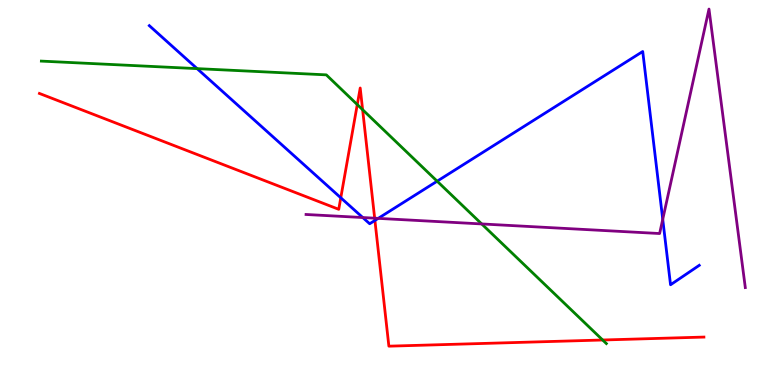[{'lines': ['blue', 'red'], 'intersections': [{'x': 4.4, 'y': 4.86}, {'x': 4.84, 'y': 4.27}]}, {'lines': ['green', 'red'], 'intersections': [{'x': 4.61, 'y': 7.28}, {'x': 4.68, 'y': 7.15}, {'x': 7.78, 'y': 1.17}]}, {'lines': ['purple', 'red'], 'intersections': [{'x': 4.83, 'y': 4.33}]}, {'lines': ['blue', 'green'], 'intersections': [{'x': 2.54, 'y': 8.22}, {'x': 5.64, 'y': 5.29}]}, {'lines': ['blue', 'purple'], 'intersections': [{'x': 4.68, 'y': 4.35}, {'x': 4.88, 'y': 4.33}, {'x': 8.55, 'y': 4.3}]}, {'lines': ['green', 'purple'], 'intersections': [{'x': 6.22, 'y': 4.18}]}]